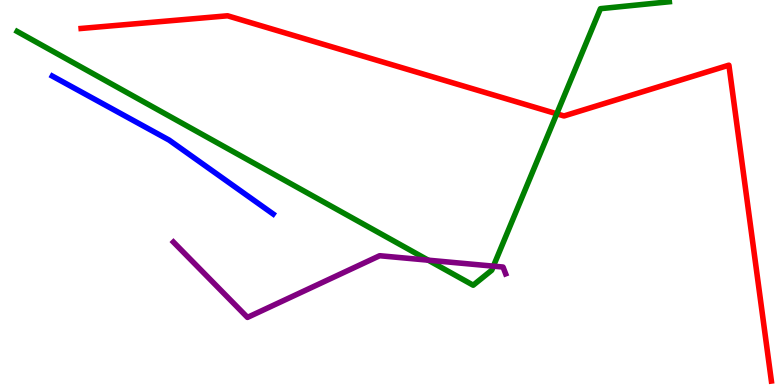[{'lines': ['blue', 'red'], 'intersections': []}, {'lines': ['green', 'red'], 'intersections': [{'x': 7.18, 'y': 7.04}]}, {'lines': ['purple', 'red'], 'intersections': []}, {'lines': ['blue', 'green'], 'intersections': []}, {'lines': ['blue', 'purple'], 'intersections': []}, {'lines': ['green', 'purple'], 'intersections': [{'x': 5.53, 'y': 3.24}, {'x': 6.37, 'y': 3.09}]}]